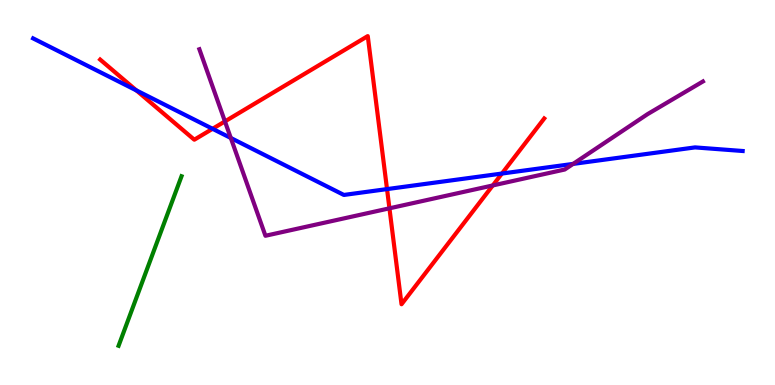[{'lines': ['blue', 'red'], 'intersections': [{'x': 1.76, 'y': 7.65}, {'x': 2.74, 'y': 6.65}, {'x': 4.99, 'y': 5.09}, {'x': 6.48, 'y': 5.49}]}, {'lines': ['green', 'red'], 'intersections': []}, {'lines': ['purple', 'red'], 'intersections': [{'x': 2.9, 'y': 6.85}, {'x': 5.03, 'y': 4.59}, {'x': 6.36, 'y': 5.18}]}, {'lines': ['blue', 'green'], 'intersections': []}, {'lines': ['blue', 'purple'], 'intersections': [{'x': 2.98, 'y': 6.42}, {'x': 7.39, 'y': 5.74}]}, {'lines': ['green', 'purple'], 'intersections': []}]